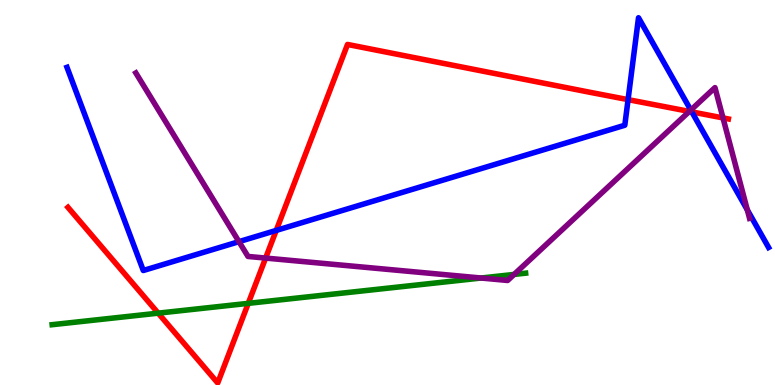[{'lines': ['blue', 'red'], 'intersections': [{'x': 3.56, 'y': 4.02}, {'x': 8.1, 'y': 7.41}, {'x': 8.93, 'y': 7.09}]}, {'lines': ['green', 'red'], 'intersections': [{'x': 2.04, 'y': 1.87}, {'x': 3.2, 'y': 2.12}]}, {'lines': ['purple', 'red'], 'intersections': [{'x': 3.43, 'y': 3.3}, {'x': 8.89, 'y': 7.11}, {'x': 9.33, 'y': 6.94}]}, {'lines': ['blue', 'green'], 'intersections': []}, {'lines': ['blue', 'purple'], 'intersections': [{'x': 3.08, 'y': 3.72}, {'x': 8.91, 'y': 7.14}, {'x': 9.64, 'y': 4.55}]}, {'lines': ['green', 'purple'], 'intersections': [{'x': 6.21, 'y': 2.78}, {'x': 6.63, 'y': 2.87}]}]